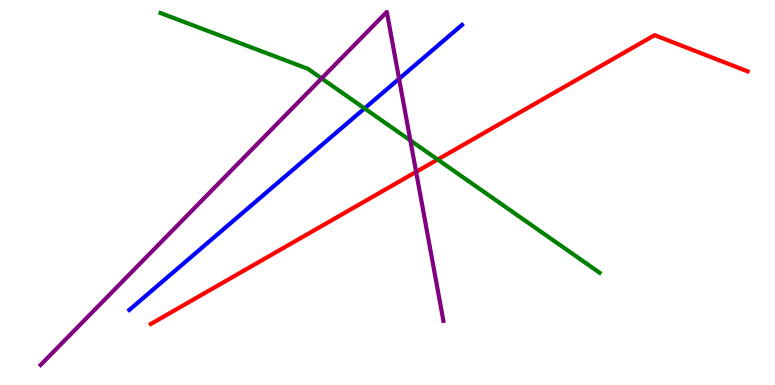[{'lines': ['blue', 'red'], 'intersections': []}, {'lines': ['green', 'red'], 'intersections': [{'x': 5.65, 'y': 5.86}]}, {'lines': ['purple', 'red'], 'intersections': [{'x': 5.37, 'y': 5.54}]}, {'lines': ['blue', 'green'], 'intersections': [{'x': 4.7, 'y': 7.18}]}, {'lines': ['blue', 'purple'], 'intersections': [{'x': 5.15, 'y': 7.95}]}, {'lines': ['green', 'purple'], 'intersections': [{'x': 4.15, 'y': 7.96}, {'x': 5.29, 'y': 6.35}]}]